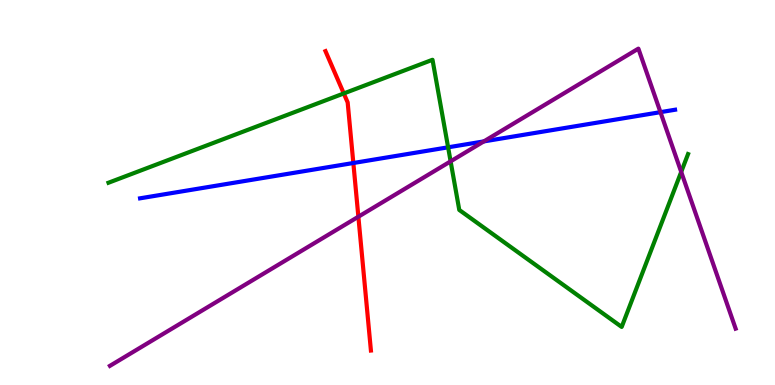[{'lines': ['blue', 'red'], 'intersections': [{'x': 4.56, 'y': 5.77}]}, {'lines': ['green', 'red'], 'intersections': [{'x': 4.44, 'y': 7.57}]}, {'lines': ['purple', 'red'], 'intersections': [{'x': 4.62, 'y': 4.37}]}, {'lines': ['blue', 'green'], 'intersections': [{'x': 5.78, 'y': 6.17}]}, {'lines': ['blue', 'purple'], 'intersections': [{'x': 6.24, 'y': 6.33}, {'x': 8.52, 'y': 7.09}]}, {'lines': ['green', 'purple'], 'intersections': [{'x': 5.81, 'y': 5.81}, {'x': 8.79, 'y': 5.53}]}]